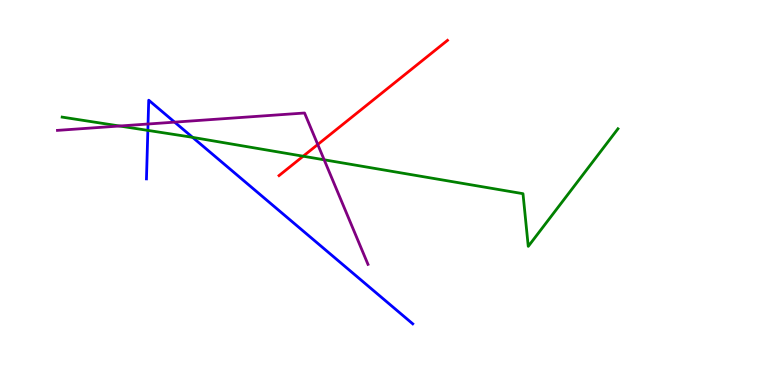[{'lines': ['blue', 'red'], 'intersections': []}, {'lines': ['green', 'red'], 'intersections': [{'x': 3.91, 'y': 5.94}]}, {'lines': ['purple', 'red'], 'intersections': [{'x': 4.1, 'y': 6.25}]}, {'lines': ['blue', 'green'], 'intersections': [{'x': 1.91, 'y': 6.61}, {'x': 2.49, 'y': 6.43}]}, {'lines': ['blue', 'purple'], 'intersections': [{'x': 1.91, 'y': 6.78}, {'x': 2.25, 'y': 6.83}]}, {'lines': ['green', 'purple'], 'intersections': [{'x': 1.54, 'y': 6.73}, {'x': 4.18, 'y': 5.85}]}]